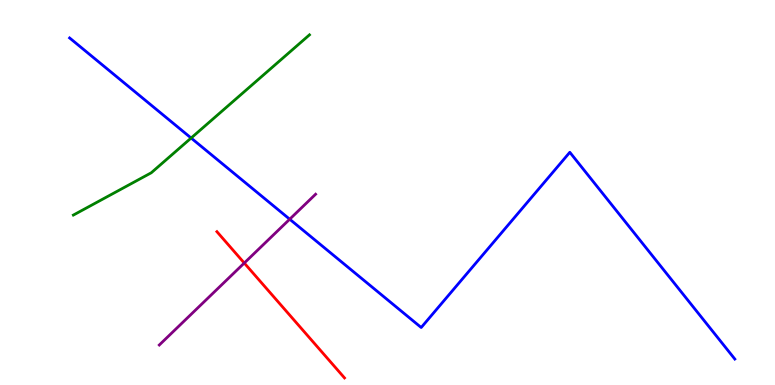[{'lines': ['blue', 'red'], 'intersections': []}, {'lines': ['green', 'red'], 'intersections': []}, {'lines': ['purple', 'red'], 'intersections': [{'x': 3.15, 'y': 3.17}]}, {'lines': ['blue', 'green'], 'intersections': [{'x': 2.47, 'y': 6.41}]}, {'lines': ['blue', 'purple'], 'intersections': [{'x': 3.74, 'y': 4.31}]}, {'lines': ['green', 'purple'], 'intersections': []}]